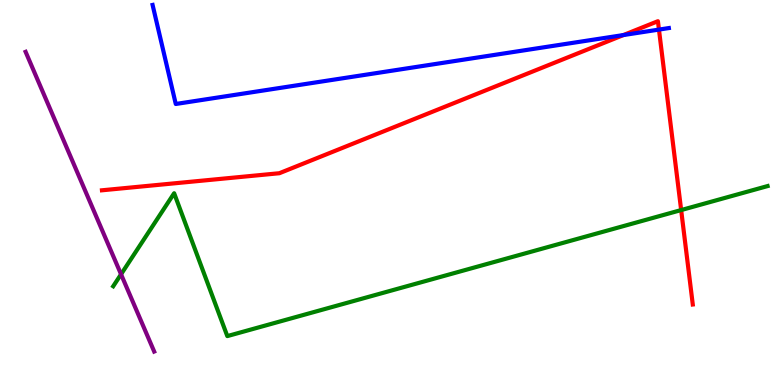[{'lines': ['blue', 'red'], 'intersections': [{'x': 8.04, 'y': 9.09}, {'x': 8.5, 'y': 9.23}]}, {'lines': ['green', 'red'], 'intersections': [{'x': 8.79, 'y': 4.54}]}, {'lines': ['purple', 'red'], 'intersections': []}, {'lines': ['blue', 'green'], 'intersections': []}, {'lines': ['blue', 'purple'], 'intersections': []}, {'lines': ['green', 'purple'], 'intersections': [{'x': 1.56, 'y': 2.88}]}]